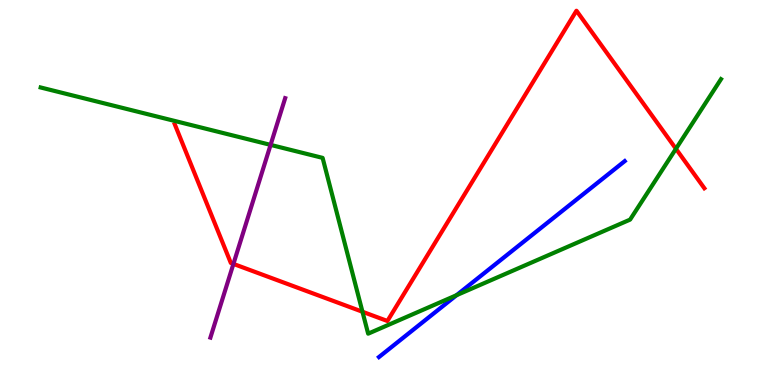[{'lines': ['blue', 'red'], 'intersections': []}, {'lines': ['green', 'red'], 'intersections': [{'x': 4.68, 'y': 1.9}, {'x': 8.72, 'y': 6.14}]}, {'lines': ['purple', 'red'], 'intersections': [{'x': 3.01, 'y': 3.15}]}, {'lines': ['blue', 'green'], 'intersections': [{'x': 5.89, 'y': 2.33}]}, {'lines': ['blue', 'purple'], 'intersections': []}, {'lines': ['green', 'purple'], 'intersections': [{'x': 3.49, 'y': 6.24}]}]